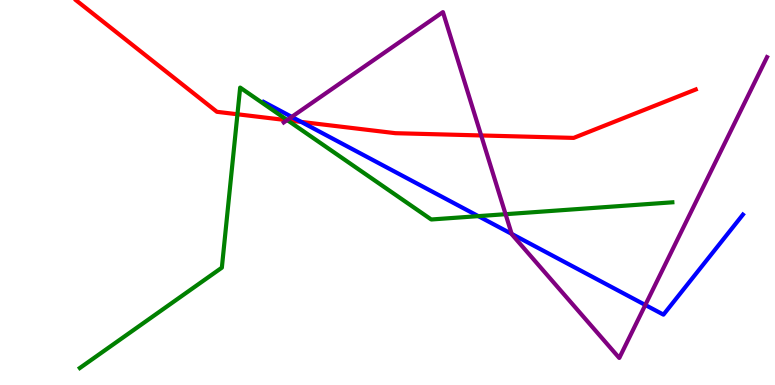[{'lines': ['blue', 'red'], 'intersections': [{'x': 3.89, 'y': 6.83}]}, {'lines': ['green', 'red'], 'intersections': [{'x': 3.06, 'y': 7.03}, {'x': 3.71, 'y': 6.88}]}, {'lines': ['purple', 'red'], 'intersections': [{'x': 3.7, 'y': 6.88}, {'x': 6.21, 'y': 6.48}]}, {'lines': ['blue', 'green'], 'intersections': [{'x': 6.17, 'y': 4.39}]}, {'lines': ['blue', 'purple'], 'intersections': [{'x': 3.76, 'y': 6.96}, {'x': 6.6, 'y': 3.93}, {'x': 8.33, 'y': 2.08}]}, {'lines': ['green', 'purple'], 'intersections': [{'x': 3.71, 'y': 6.88}, {'x': 6.52, 'y': 4.44}]}]